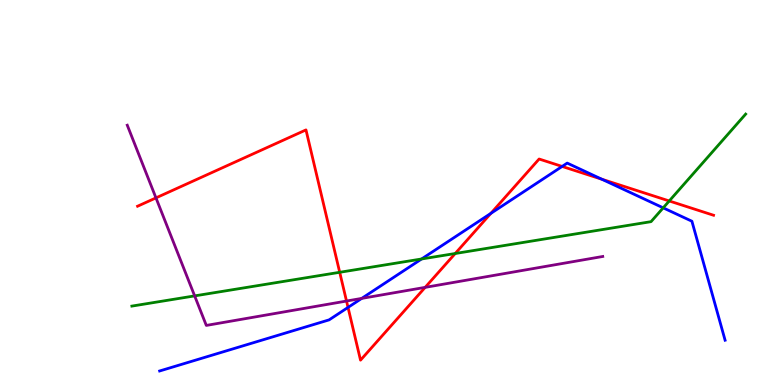[{'lines': ['blue', 'red'], 'intersections': [{'x': 4.49, 'y': 2.02}, {'x': 6.33, 'y': 4.46}, {'x': 7.25, 'y': 5.68}, {'x': 7.77, 'y': 5.34}]}, {'lines': ['green', 'red'], 'intersections': [{'x': 4.38, 'y': 2.93}, {'x': 5.87, 'y': 3.42}, {'x': 8.64, 'y': 4.78}]}, {'lines': ['purple', 'red'], 'intersections': [{'x': 2.01, 'y': 4.86}, {'x': 4.47, 'y': 2.18}, {'x': 5.49, 'y': 2.54}]}, {'lines': ['blue', 'green'], 'intersections': [{'x': 5.44, 'y': 3.27}, {'x': 8.56, 'y': 4.6}]}, {'lines': ['blue', 'purple'], 'intersections': [{'x': 4.67, 'y': 2.25}]}, {'lines': ['green', 'purple'], 'intersections': [{'x': 2.51, 'y': 2.31}]}]